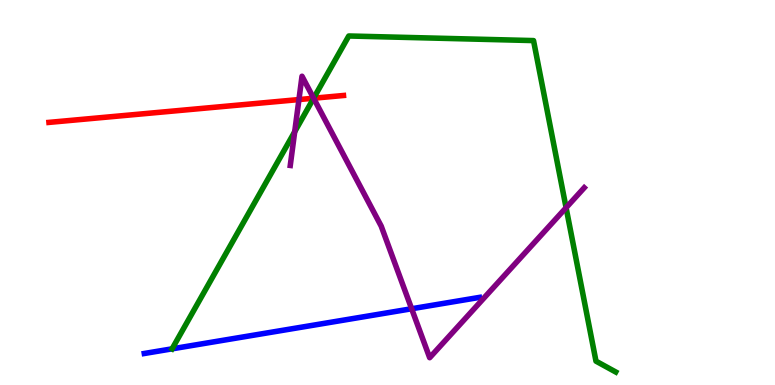[{'lines': ['blue', 'red'], 'intersections': []}, {'lines': ['green', 'red'], 'intersections': [{'x': 4.05, 'y': 7.45}]}, {'lines': ['purple', 'red'], 'intersections': [{'x': 3.86, 'y': 7.41}, {'x': 4.05, 'y': 7.45}]}, {'lines': ['blue', 'green'], 'intersections': [{'x': 2.22, 'y': 0.939}]}, {'lines': ['blue', 'purple'], 'intersections': [{'x': 5.31, 'y': 1.98}]}, {'lines': ['green', 'purple'], 'intersections': [{'x': 3.8, 'y': 6.58}, {'x': 4.05, 'y': 7.45}, {'x': 7.3, 'y': 4.61}]}]